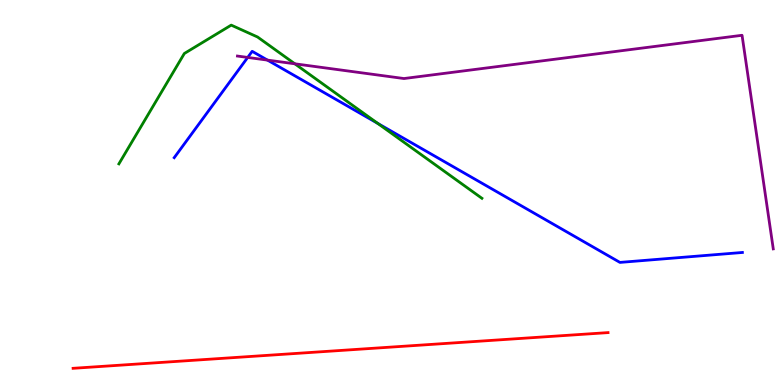[{'lines': ['blue', 'red'], 'intersections': []}, {'lines': ['green', 'red'], 'intersections': []}, {'lines': ['purple', 'red'], 'intersections': []}, {'lines': ['blue', 'green'], 'intersections': [{'x': 4.87, 'y': 6.8}]}, {'lines': ['blue', 'purple'], 'intersections': [{'x': 3.2, 'y': 8.51}, {'x': 3.45, 'y': 8.44}]}, {'lines': ['green', 'purple'], 'intersections': [{'x': 3.8, 'y': 8.34}]}]